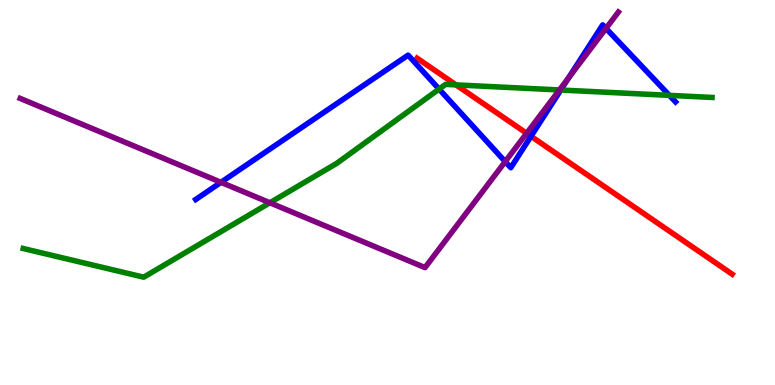[{'lines': ['blue', 'red'], 'intersections': [{'x': 6.85, 'y': 6.46}]}, {'lines': ['green', 'red'], 'intersections': [{'x': 5.88, 'y': 7.8}]}, {'lines': ['purple', 'red'], 'intersections': [{'x': 6.8, 'y': 6.54}]}, {'lines': ['blue', 'green'], 'intersections': [{'x': 5.67, 'y': 7.69}, {'x': 7.24, 'y': 7.66}, {'x': 8.64, 'y': 7.52}]}, {'lines': ['blue', 'purple'], 'intersections': [{'x': 2.85, 'y': 5.26}, {'x': 6.52, 'y': 5.8}, {'x': 7.34, 'y': 7.98}, {'x': 7.82, 'y': 9.26}]}, {'lines': ['green', 'purple'], 'intersections': [{'x': 3.48, 'y': 4.73}, {'x': 7.22, 'y': 7.66}]}]